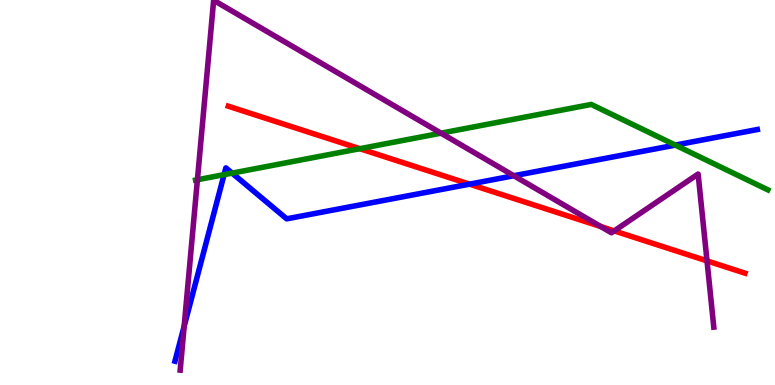[{'lines': ['blue', 'red'], 'intersections': [{'x': 6.06, 'y': 5.22}]}, {'lines': ['green', 'red'], 'intersections': [{'x': 4.64, 'y': 6.14}]}, {'lines': ['purple', 'red'], 'intersections': [{'x': 7.75, 'y': 4.12}, {'x': 7.93, 'y': 4.0}, {'x': 9.12, 'y': 3.22}]}, {'lines': ['blue', 'green'], 'intersections': [{'x': 2.89, 'y': 5.46}, {'x': 3.0, 'y': 5.5}, {'x': 8.71, 'y': 6.23}]}, {'lines': ['blue', 'purple'], 'intersections': [{'x': 2.38, 'y': 1.53}, {'x': 6.63, 'y': 5.44}]}, {'lines': ['green', 'purple'], 'intersections': [{'x': 2.55, 'y': 5.33}, {'x': 5.69, 'y': 6.54}]}]